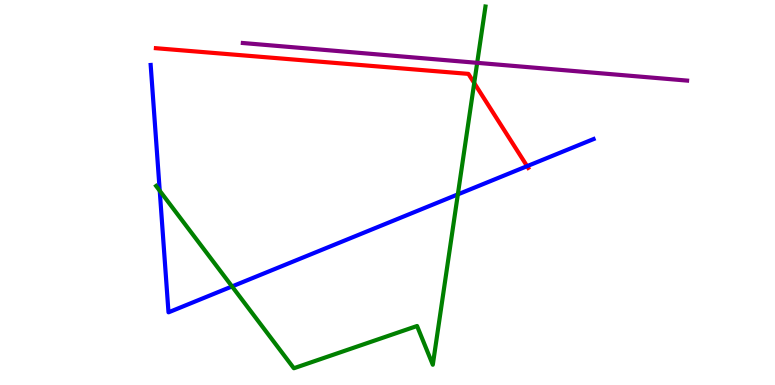[{'lines': ['blue', 'red'], 'intersections': [{'x': 6.8, 'y': 5.68}]}, {'lines': ['green', 'red'], 'intersections': [{'x': 6.12, 'y': 7.84}]}, {'lines': ['purple', 'red'], 'intersections': []}, {'lines': ['blue', 'green'], 'intersections': [{'x': 2.06, 'y': 5.05}, {'x': 2.99, 'y': 2.56}, {'x': 5.91, 'y': 4.95}]}, {'lines': ['blue', 'purple'], 'intersections': []}, {'lines': ['green', 'purple'], 'intersections': [{'x': 6.16, 'y': 8.37}]}]